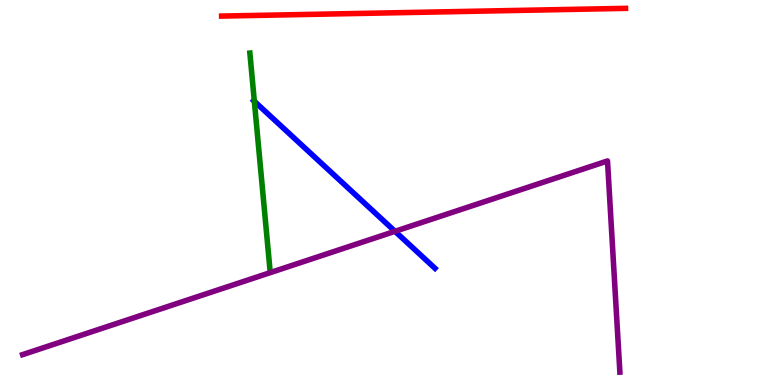[{'lines': ['blue', 'red'], 'intersections': []}, {'lines': ['green', 'red'], 'intersections': []}, {'lines': ['purple', 'red'], 'intersections': []}, {'lines': ['blue', 'green'], 'intersections': [{'x': 3.28, 'y': 7.37}]}, {'lines': ['blue', 'purple'], 'intersections': [{'x': 5.1, 'y': 3.99}]}, {'lines': ['green', 'purple'], 'intersections': []}]